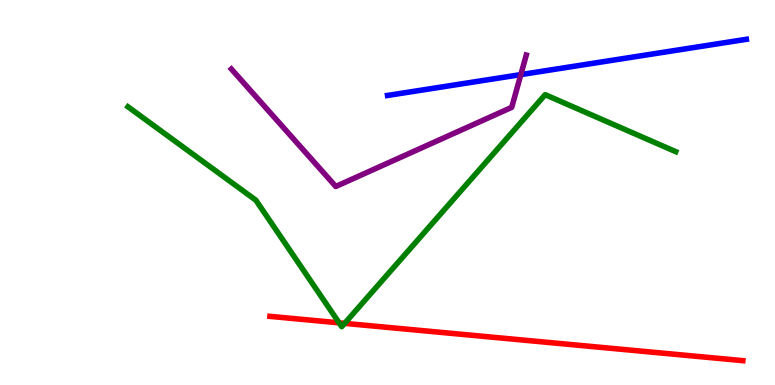[{'lines': ['blue', 'red'], 'intersections': []}, {'lines': ['green', 'red'], 'intersections': [{'x': 4.38, 'y': 1.61}, {'x': 4.45, 'y': 1.6}]}, {'lines': ['purple', 'red'], 'intersections': []}, {'lines': ['blue', 'green'], 'intersections': []}, {'lines': ['blue', 'purple'], 'intersections': [{'x': 6.72, 'y': 8.06}]}, {'lines': ['green', 'purple'], 'intersections': []}]